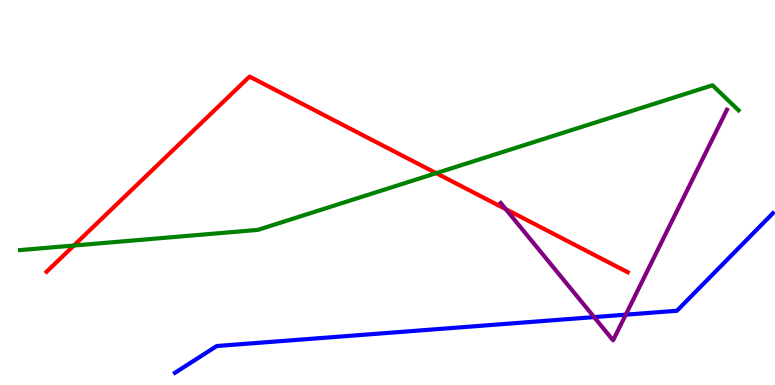[{'lines': ['blue', 'red'], 'intersections': []}, {'lines': ['green', 'red'], 'intersections': [{'x': 0.953, 'y': 3.62}, {'x': 5.63, 'y': 5.5}]}, {'lines': ['purple', 'red'], 'intersections': [{'x': 6.53, 'y': 4.57}]}, {'lines': ['blue', 'green'], 'intersections': []}, {'lines': ['blue', 'purple'], 'intersections': [{'x': 7.67, 'y': 1.76}, {'x': 8.07, 'y': 1.83}]}, {'lines': ['green', 'purple'], 'intersections': []}]